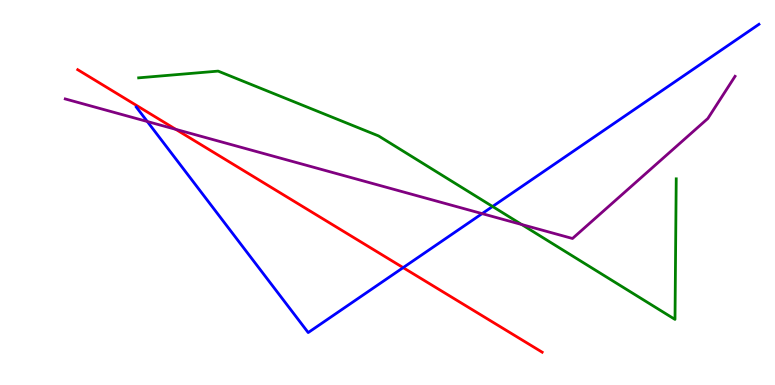[{'lines': ['blue', 'red'], 'intersections': [{'x': 5.2, 'y': 3.05}]}, {'lines': ['green', 'red'], 'intersections': []}, {'lines': ['purple', 'red'], 'intersections': [{'x': 2.27, 'y': 6.64}]}, {'lines': ['blue', 'green'], 'intersections': [{'x': 6.36, 'y': 4.64}]}, {'lines': ['blue', 'purple'], 'intersections': [{'x': 1.9, 'y': 6.84}, {'x': 6.22, 'y': 4.45}]}, {'lines': ['green', 'purple'], 'intersections': [{'x': 6.73, 'y': 4.17}]}]